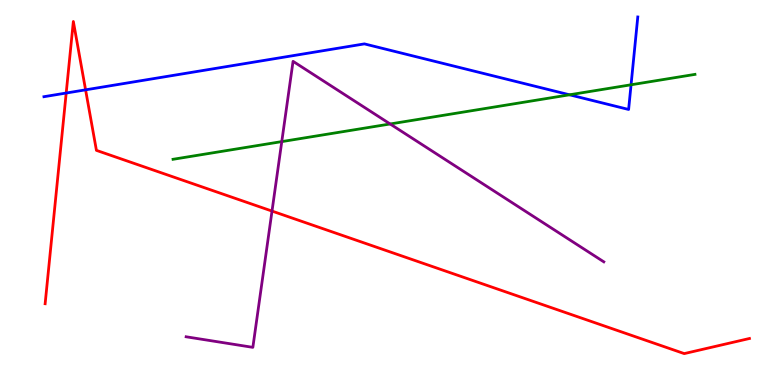[{'lines': ['blue', 'red'], 'intersections': [{'x': 0.854, 'y': 7.58}, {'x': 1.1, 'y': 7.67}]}, {'lines': ['green', 'red'], 'intersections': []}, {'lines': ['purple', 'red'], 'intersections': [{'x': 3.51, 'y': 4.52}]}, {'lines': ['blue', 'green'], 'intersections': [{'x': 7.35, 'y': 7.54}, {'x': 8.14, 'y': 7.8}]}, {'lines': ['blue', 'purple'], 'intersections': []}, {'lines': ['green', 'purple'], 'intersections': [{'x': 3.64, 'y': 6.32}, {'x': 5.03, 'y': 6.78}]}]